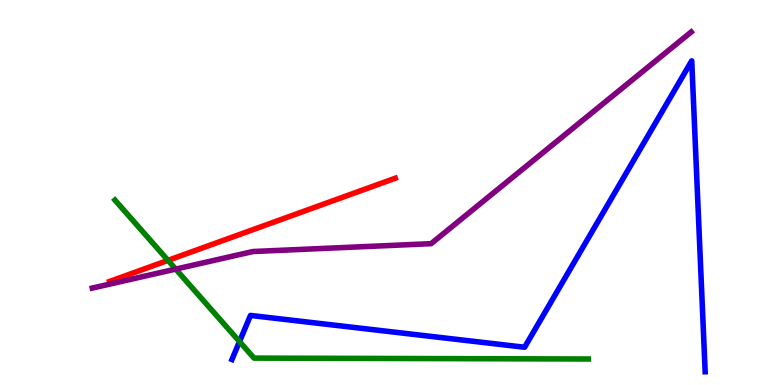[{'lines': ['blue', 'red'], 'intersections': []}, {'lines': ['green', 'red'], 'intersections': [{'x': 2.17, 'y': 3.24}]}, {'lines': ['purple', 'red'], 'intersections': []}, {'lines': ['blue', 'green'], 'intersections': [{'x': 3.09, 'y': 1.13}]}, {'lines': ['blue', 'purple'], 'intersections': []}, {'lines': ['green', 'purple'], 'intersections': [{'x': 2.27, 'y': 3.01}]}]